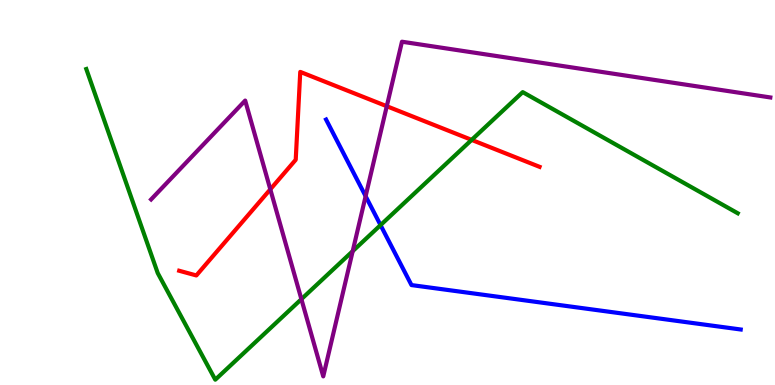[{'lines': ['blue', 'red'], 'intersections': []}, {'lines': ['green', 'red'], 'intersections': [{'x': 6.09, 'y': 6.37}]}, {'lines': ['purple', 'red'], 'intersections': [{'x': 3.49, 'y': 5.08}, {'x': 4.99, 'y': 7.24}]}, {'lines': ['blue', 'green'], 'intersections': [{'x': 4.91, 'y': 4.15}]}, {'lines': ['blue', 'purple'], 'intersections': [{'x': 4.72, 'y': 4.9}]}, {'lines': ['green', 'purple'], 'intersections': [{'x': 3.89, 'y': 2.23}, {'x': 4.55, 'y': 3.48}]}]